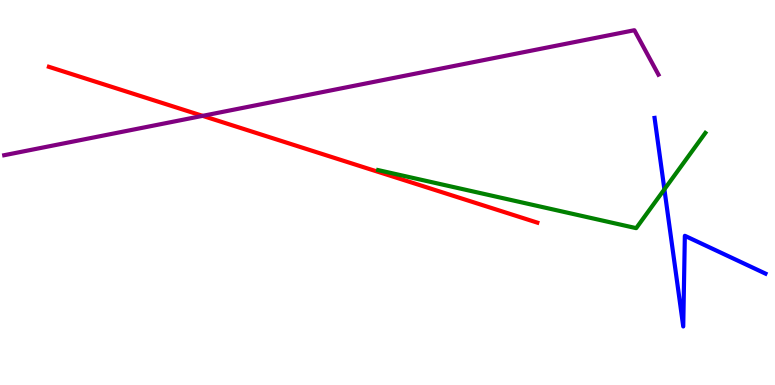[{'lines': ['blue', 'red'], 'intersections': []}, {'lines': ['green', 'red'], 'intersections': []}, {'lines': ['purple', 'red'], 'intersections': [{'x': 2.61, 'y': 6.99}]}, {'lines': ['blue', 'green'], 'intersections': [{'x': 8.57, 'y': 5.08}]}, {'lines': ['blue', 'purple'], 'intersections': []}, {'lines': ['green', 'purple'], 'intersections': []}]